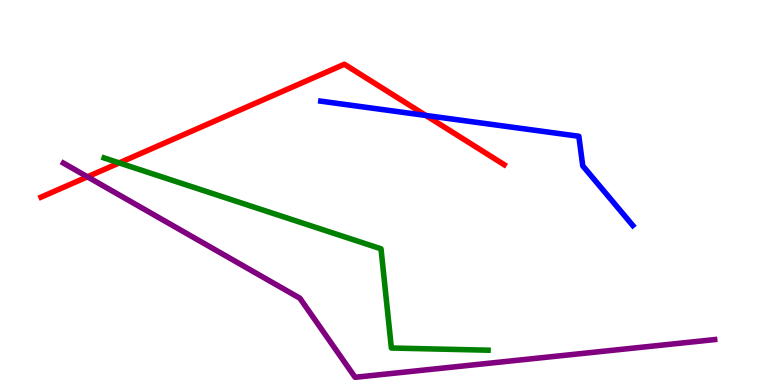[{'lines': ['blue', 'red'], 'intersections': [{'x': 5.49, 'y': 7.0}]}, {'lines': ['green', 'red'], 'intersections': [{'x': 1.54, 'y': 5.77}]}, {'lines': ['purple', 'red'], 'intersections': [{'x': 1.13, 'y': 5.41}]}, {'lines': ['blue', 'green'], 'intersections': []}, {'lines': ['blue', 'purple'], 'intersections': []}, {'lines': ['green', 'purple'], 'intersections': []}]